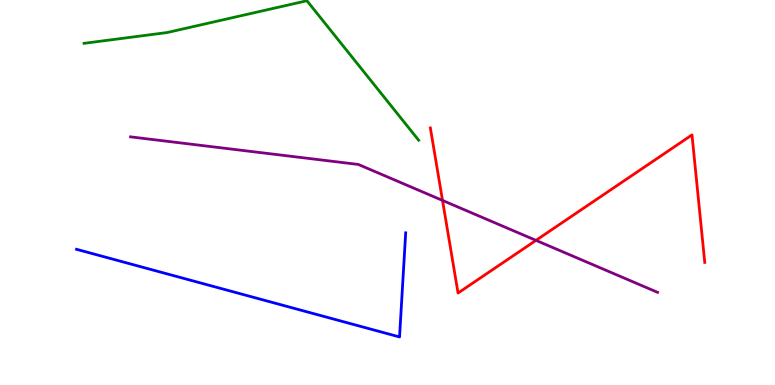[{'lines': ['blue', 'red'], 'intersections': []}, {'lines': ['green', 'red'], 'intersections': []}, {'lines': ['purple', 'red'], 'intersections': [{'x': 5.71, 'y': 4.79}, {'x': 6.92, 'y': 3.76}]}, {'lines': ['blue', 'green'], 'intersections': []}, {'lines': ['blue', 'purple'], 'intersections': []}, {'lines': ['green', 'purple'], 'intersections': []}]